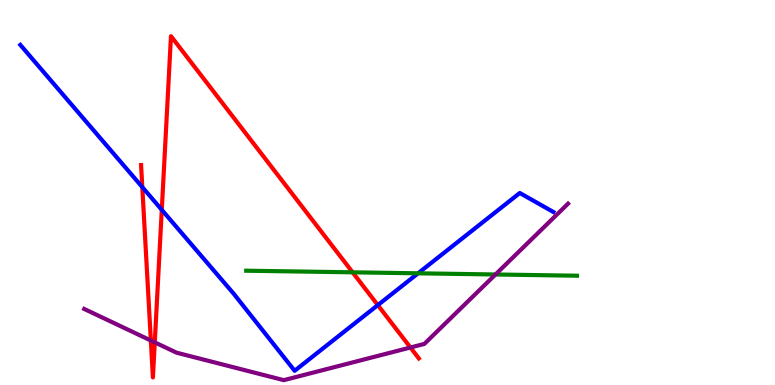[{'lines': ['blue', 'red'], 'intersections': [{'x': 1.84, 'y': 5.14}, {'x': 2.09, 'y': 4.55}, {'x': 4.88, 'y': 2.08}]}, {'lines': ['green', 'red'], 'intersections': [{'x': 4.55, 'y': 2.93}]}, {'lines': ['purple', 'red'], 'intersections': [{'x': 1.95, 'y': 1.16}, {'x': 2.0, 'y': 1.11}, {'x': 5.3, 'y': 0.974}]}, {'lines': ['blue', 'green'], 'intersections': [{'x': 5.39, 'y': 2.9}]}, {'lines': ['blue', 'purple'], 'intersections': []}, {'lines': ['green', 'purple'], 'intersections': [{'x': 6.39, 'y': 2.87}]}]